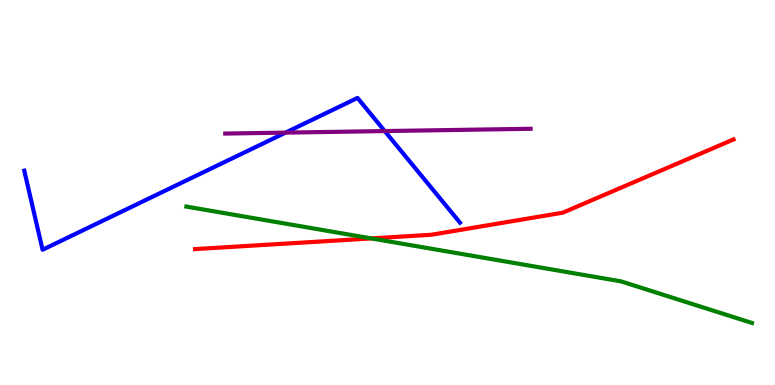[{'lines': ['blue', 'red'], 'intersections': []}, {'lines': ['green', 'red'], 'intersections': [{'x': 4.79, 'y': 3.81}]}, {'lines': ['purple', 'red'], 'intersections': []}, {'lines': ['blue', 'green'], 'intersections': []}, {'lines': ['blue', 'purple'], 'intersections': [{'x': 3.68, 'y': 6.56}, {'x': 4.96, 'y': 6.6}]}, {'lines': ['green', 'purple'], 'intersections': []}]